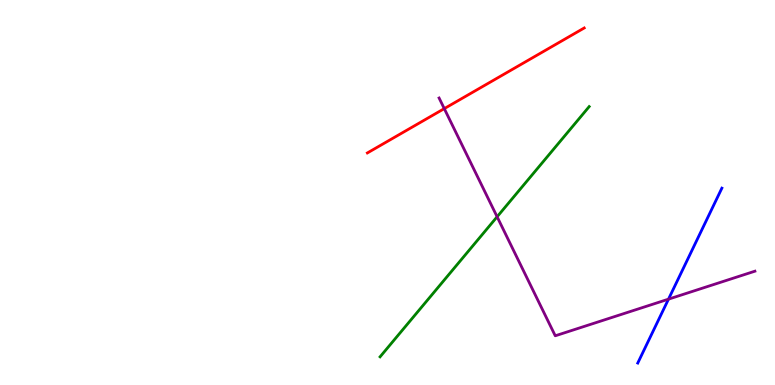[{'lines': ['blue', 'red'], 'intersections': []}, {'lines': ['green', 'red'], 'intersections': []}, {'lines': ['purple', 'red'], 'intersections': [{'x': 5.73, 'y': 7.18}]}, {'lines': ['blue', 'green'], 'intersections': []}, {'lines': ['blue', 'purple'], 'intersections': [{'x': 8.63, 'y': 2.23}]}, {'lines': ['green', 'purple'], 'intersections': [{'x': 6.41, 'y': 4.37}]}]